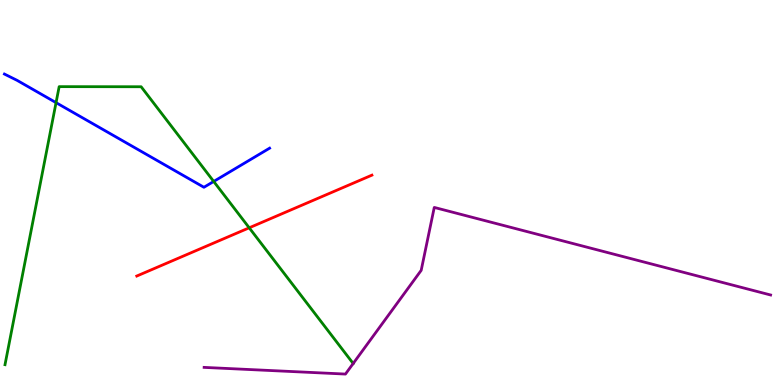[{'lines': ['blue', 'red'], 'intersections': []}, {'lines': ['green', 'red'], 'intersections': [{'x': 3.22, 'y': 4.08}]}, {'lines': ['purple', 'red'], 'intersections': []}, {'lines': ['blue', 'green'], 'intersections': [{'x': 0.723, 'y': 7.33}, {'x': 2.76, 'y': 5.29}]}, {'lines': ['blue', 'purple'], 'intersections': []}, {'lines': ['green', 'purple'], 'intersections': [{'x': 4.56, 'y': 0.559}]}]